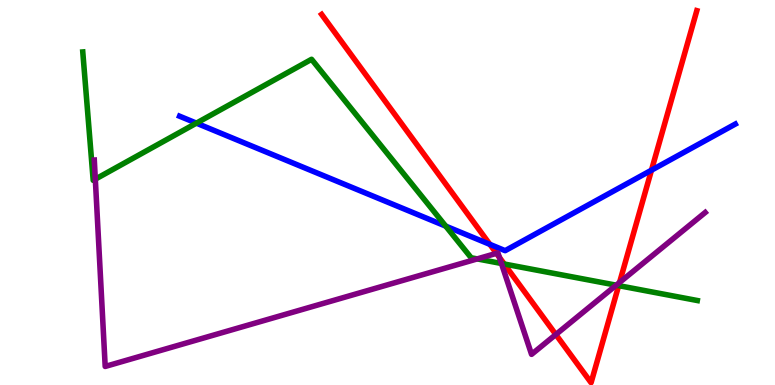[{'lines': ['blue', 'red'], 'intersections': [{'x': 6.32, 'y': 3.65}, {'x': 8.41, 'y': 5.58}]}, {'lines': ['green', 'red'], 'intersections': [{'x': 6.51, 'y': 3.14}, {'x': 7.98, 'y': 2.58}]}, {'lines': ['purple', 'red'], 'intersections': [{'x': 6.41, 'y': 3.42}, {'x': 6.44, 'y': 3.31}, {'x': 7.17, 'y': 1.31}, {'x': 7.99, 'y': 2.66}]}, {'lines': ['blue', 'green'], 'intersections': [{'x': 2.53, 'y': 6.8}, {'x': 5.75, 'y': 4.13}]}, {'lines': ['blue', 'purple'], 'intersections': []}, {'lines': ['green', 'purple'], 'intersections': [{'x': 1.23, 'y': 5.35}, {'x': 6.16, 'y': 3.28}, {'x': 6.47, 'y': 3.16}, {'x': 7.95, 'y': 2.59}]}]